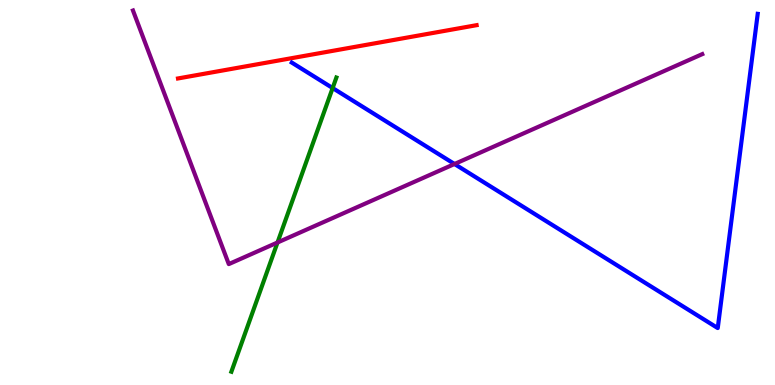[{'lines': ['blue', 'red'], 'intersections': []}, {'lines': ['green', 'red'], 'intersections': []}, {'lines': ['purple', 'red'], 'intersections': []}, {'lines': ['blue', 'green'], 'intersections': [{'x': 4.29, 'y': 7.71}]}, {'lines': ['blue', 'purple'], 'intersections': [{'x': 5.86, 'y': 5.74}]}, {'lines': ['green', 'purple'], 'intersections': [{'x': 3.58, 'y': 3.7}]}]